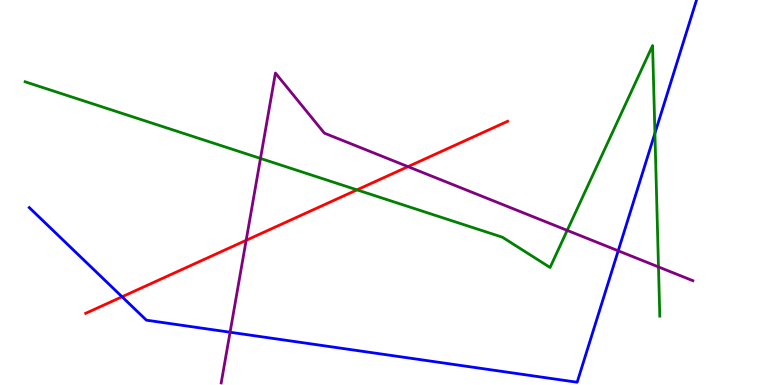[{'lines': ['blue', 'red'], 'intersections': [{'x': 1.57, 'y': 2.29}]}, {'lines': ['green', 'red'], 'intersections': [{'x': 4.61, 'y': 5.07}]}, {'lines': ['purple', 'red'], 'intersections': [{'x': 3.18, 'y': 3.76}, {'x': 5.26, 'y': 5.67}]}, {'lines': ['blue', 'green'], 'intersections': [{'x': 8.45, 'y': 6.54}]}, {'lines': ['blue', 'purple'], 'intersections': [{'x': 2.97, 'y': 1.37}, {'x': 7.98, 'y': 3.49}]}, {'lines': ['green', 'purple'], 'intersections': [{'x': 3.36, 'y': 5.88}, {'x': 7.32, 'y': 4.02}, {'x': 8.5, 'y': 3.07}]}]